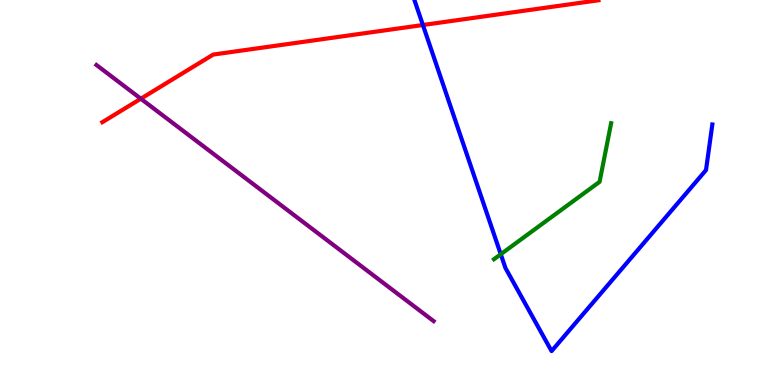[{'lines': ['blue', 'red'], 'intersections': [{'x': 5.46, 'y': 9.35}]}, {'lines': ['green', 'red'], 'intersections': []}, {'lines': ['purple', 'red'], 'intersections': [{'x': 1.82, 'y': 7.44}]}, {'lines': ['blue', 'green'], 'intersections': [{'x': 6.46, 'y': 3.4}]}, {'lines': ['blue', 'purple'], 'intersections': []}, {'lines': ['green', 'purple'], 'intersections': []}]